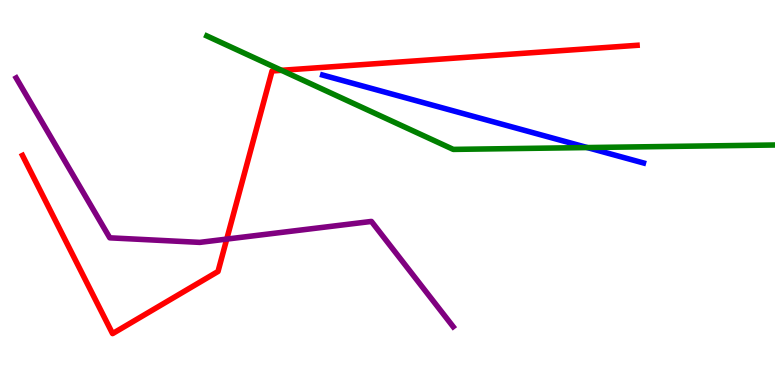[{'lines': ['blue', 'red'], 'intersections': []}, {'lines': ['green', 'red'], 'intersections': [{'x': 3.63, 'y': 8.17}]}, {'lines': ['purple', 'red'], 'intersections': [{'x': 2.93, 'y': 3.79}]}, {'lines': ['blue', 'green'], 'intersections': [{'x': 7.58, 'y': 6.17}]}, {'lines': ['blue', 'purple'], 'intersections': []}, {'lines': ['green', 'purple'], 'intersections': []}]